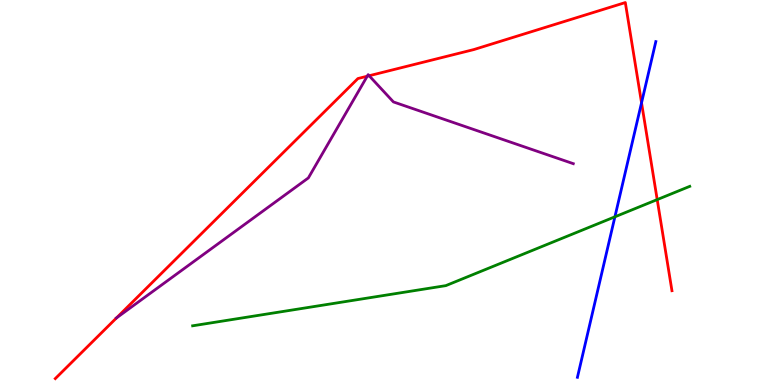[{'lines': ['blue', 'red'], 'intersections': [{'x': 8.28, 'y': 7.33}]}, {'lines': ['green', 'red'], 'intersections': [{'x': 8.48, 'y': 4.82}]}, {'lines': ['purple', 'red'], 'intersections': [{'x': 1.5, 'y': 1.74}, {'x': 4.74, 'y': 8.02}, {'x': 4.76, 'y': 8.03}]}, {'lines': ['blue', 'green'], 'intersections': [{'x': 7.93, 'y': 4.37}]}, {'lines': ['blue', 'purple'], 'intersections': []}, {'lines': ['green', 'purple'], 'intersections': []}]